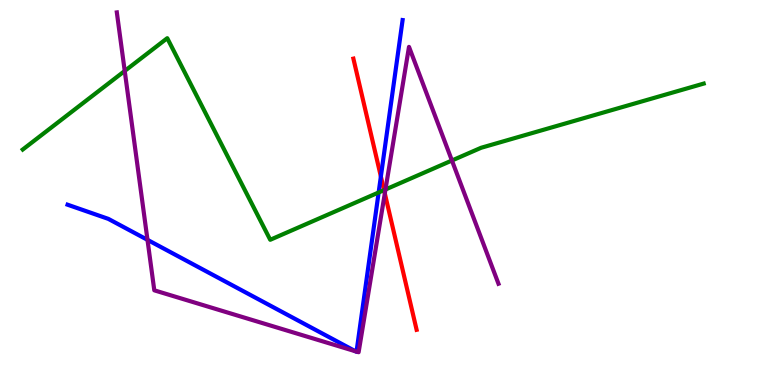[{'lines': ['blue', 'red'], 'intersections': [{'x': 4.91, 'y': 5.42}]}, {'lines': ['green', 'red'], 'intersections': [{'x': 4.96, 'y': 5.06}]}, {'lines': ['purple', 'red'], 'intersections': [{'x': 4.97, 'y': 4.98}]}, {'lines': ['blue', 'green'], 'intersections': [{'x': 4.89, 'y': 5.0}]}, {'lines': ['blue', 'purple'], 'intersections': [{'x': 1.9, 'y': 3.77}, {'x': 4.59, 'y': 0.875}, {'x': 4.6, 'y': 0.867}]}, {'lines': ['green', 'purple'], 'intersections': [{'x': 1.61, 'y': 8.16}, {'x': 4.97, 'y': 5.08}, {'x': 5.83, 'y': 5.83}]}]